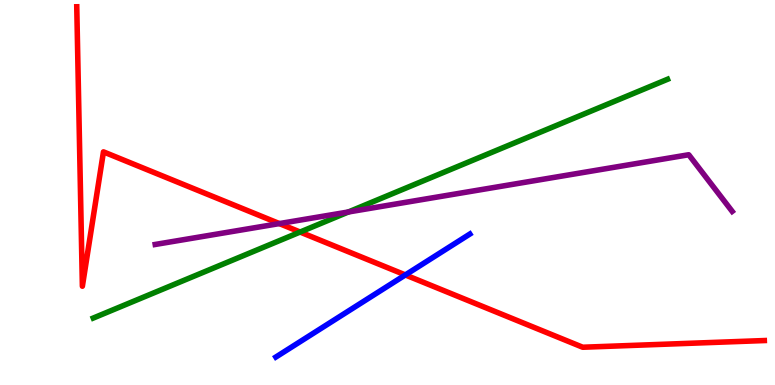[{'lines': ['blue', 'red'], 'intersections': [{'x': 5.23, 'y': 2.86}]}, {'lines': ['green', 'red'], 'intersections': [{'x': 3.87, 'y': 3.97}]}, {'lines': ['purple', 'red'], 'intersections': [{'x': 3.6, 'y': 4.19}]}, {'lines': ['blue', 'green'], 'intersections': []}, {'lines': ['blue', 'purple'], 'intersections': []}, {'lines': ['green', 'purple'], 'intersections': [{'x': 4.5, 'y': 4.49}]}]